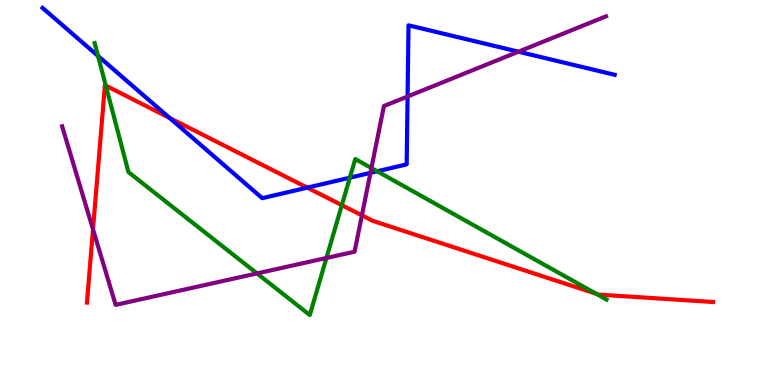[{'lines': ['blue', 'red'], 'intersections': [{'x': 2.19, 'y': 6.94}, {'x': 3.96, 'y': 5.13}]}, {'lines': ['green', 'red'], 'intersections': [{'x': 1.37, 'y': 7.78}, {'x': 4.41, 'y': 4.67}, {'x': 7.69, 'y': 2.37}]}, {'lines': ['purple', 'red'], 'intersections': [{'x': 1.2, 'y': 4.04}, {'x': 4.67, 'y': 4.41}]}, {'lines': ['blue', 'green'], 'intersections': [{'x': 1.26, 'y': 8.55}, {'x': 4.51, 'y': 5.38}, {'x': 4.87, 'y': 5.55}]}, {'lines': ['blue', 'purple'], 'intersections': [{'x': 4.78, 'y': 5.51}, {'x': 5.26, 'y': 7.49}, {'x': 6.69, 'y': 8.66}]}, {'lines': ['green', 'purple'], 'intersections': [{'x': 3.32, 'y': 2.9}, {'x': 4.21, 'y': 3.3}, {'x': 4.79, 'y': 5.64}]}]